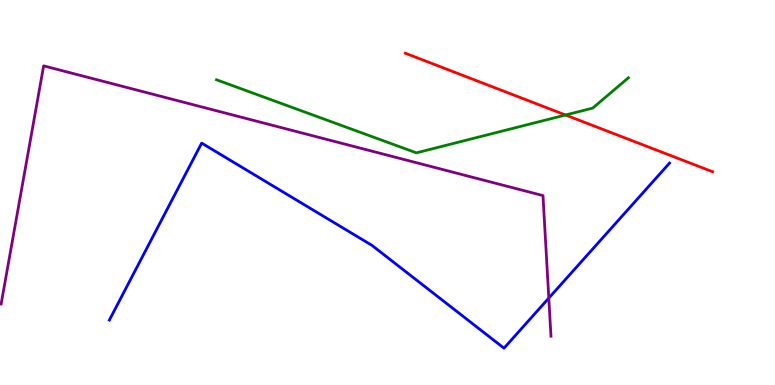[{'lines': ['blue', 'red'], 'intersections': []}, {'lines': ['green', 'red'], 'intersections': [{'x': 7.3, 'y': 7.01}]}, {'lines': ['purple', 'red'], 'intersections': []}, {'lines': ['blue', 'green'], 'intersections': []}, {'lines': ['blue', 'purple'], 'intersections': [{'x': 7.08, 'y': 2.26}]}, {'lines': ['green', 'purple'], 'intersections': []}]